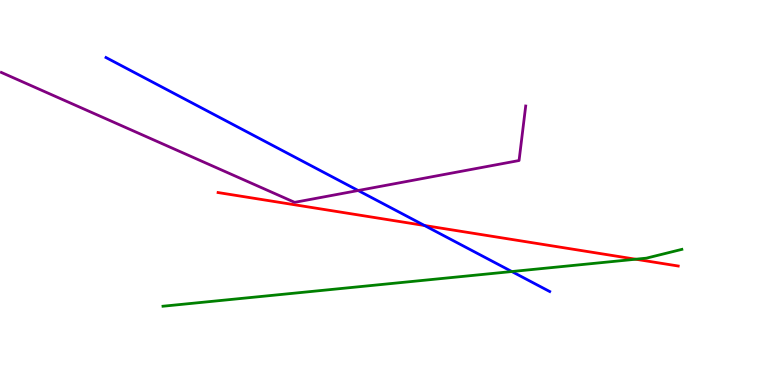[{'lines': ['blue', 'red'], 'intersections': [{'x': 5.48, 'y': 4.14}]}, {'lines': ['green', 'red'], 'intersections': [{'x': 8.2, 'y': 3.27}]}, {'lines': ['purple', 'red'], 'intersections': []}, {'lines': ['blue', 'green'], 'intersections': [{'x': 6.6, 'y': 2.95}]}, {'lines': ['blue', 'purple'], 'intersections': [{'x': 4.62, 'y': 5.05}]}, {'lines': ['green', 'purple'], 'intersections': []}]